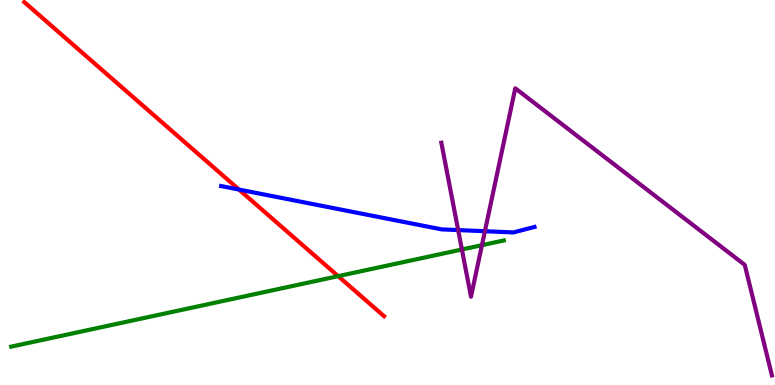[{'lines': ['blue', 'red'], 'intersections': [{'x': 3.08, 'y': 5.08}]}, {'lines': ['green', 'red'], 'intersections': [{'x': 4.36, 'y': 2.83}]}, {'lines': ['purple', 'red'], 'intersections': []}, {'lines': ['blue', 'green'], 'intersections': []}, {'lines': ['blue', 'purple'], 'intersections': [{'x': 5.91, 'y': 4.02}, {'x': 6.26, 'y': 3.99}]}, {'lines': ['green', 'purple'], 'intersections': [{'x': 5.96, 'y': 3.52}, {'x': 6.22, 'y': 3.63}]}]